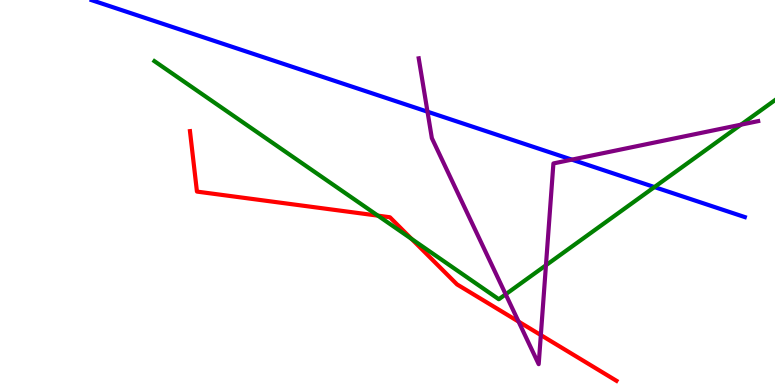[{'lines': ['blue', 'red'], 'intersections': []}, {'lines': ['green', 'red'], 'intersections': [{'x': 4.88, 'y': 4.4}, {'x': 5.31, 'y': 3.79}]}, {'lines': ['purple', 'red'], 'intersections': [{'x': 6.69, 'y': 1.65}, {'x': 6.98, 'y': 1.3}]}, {'lines': ['blue', 'green'], 'intersections': [{'x': 8.44, 'y': 5.14}]}, {'lines': ['blue', 'purple'], 'intersections': [{'x': 5.52, 'y': 7.1}, {'x': 7.38, 'y': 5.85}]}, {'lines': ['green', 'purple'], 'intersections': [{'x': 6.52, 'y': 2.36}, {'x': 7.04, 'y': 3.11}, {'x': 9.56, 'y': 6.76}]}]